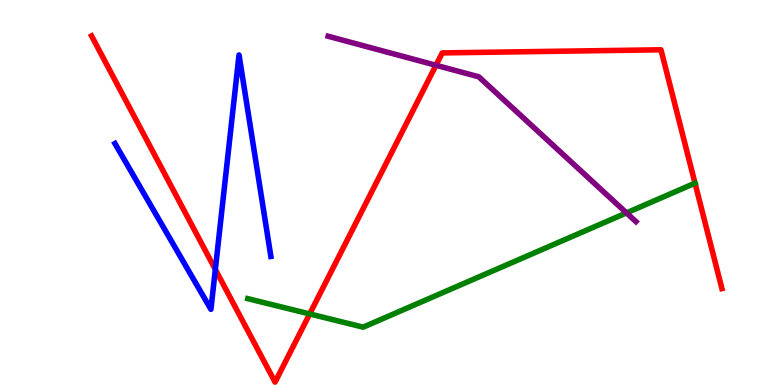[{'lines': ['blue', 'red'], 'intersections': [{'x': 2.78, 'y': 3.0}]}, {'lines': ['green', 'red'], 'intersections': [{'x': 4.0, 'y': 1.85}, {'x': 8.97, 'y': 5.24}]}, {'lines': ['purple', 'red'], 'intersections': [{'x': 5.63, 'y': 8.3}]}, {'lines': ['blue', 'green'], 'intersections': []}, {'lines': ['blue', 'purple'], 'intersections': []}, {'lines': ['green', 'purple'], 'intersections': [{'x': 8.08, 'y': 4.47}]}]